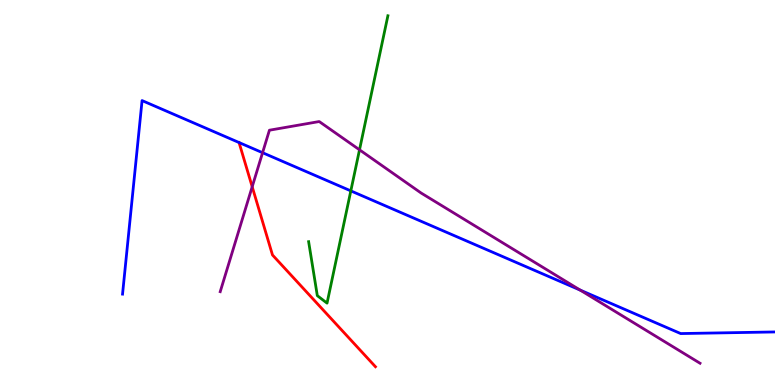[{'lines': ['blue', 'red'], 'intersections': []}, {'lines': ['green', 'red'], 'intersections': []}, {'lines': ['purple', 'red'], 'intersections': [{'x': 3.25, 'y': 5.15}]}, {'lines': ['blue', 'green'], 'intersections': [{'x': 4.53, 'y': 5.04}]}, {'lines': ['blue', 'purple'], 'intersections': [{'x': 3.39, 'y': 6.03}, {'x': 7.49, 'y': 2.47}]}, {'lines': ['green', 'purple'], 'intersections': [{'x': 4.64, 'y': 6.11}]}]